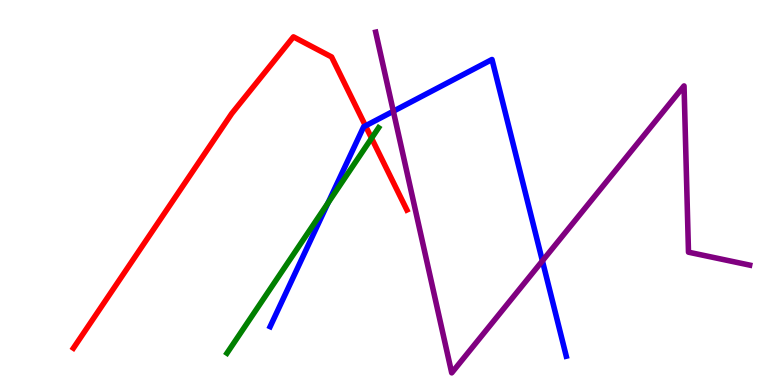[{'lines': ['blue', 'red'], 'intersections': [{'x': 4.72, 'y': 6.73}]}, {'lines': ['green', 'red'], 'intersections': [{'x': 4.79, 'y': 6.41}]}, {'lines': ['purple', 'red'], 'intersections': []}, {'lines': ['blue', 'green'], 'intersections': [{'x': 4.23, 'y': 4.73}]}, {'lines': ['blue', 'purple'], 'intersections': [{'x': 5.08, 'y': 7.11}, {'x': 7.0, 'y': 3.22}]}, {'lines': ['green', 'purple'], 'intersections': []}]